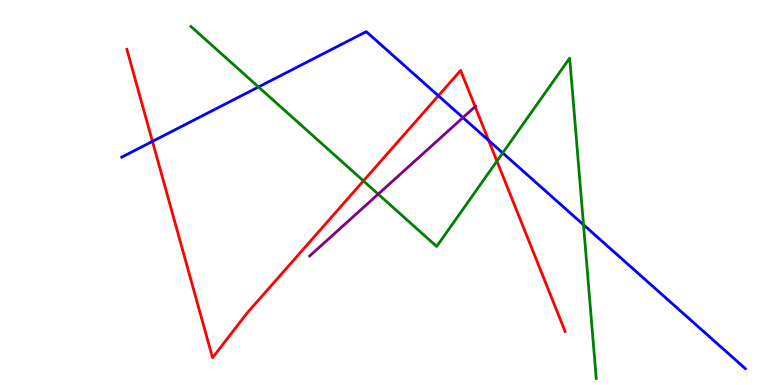[{'lines': ['blue', 'red'], 'intersections': [{'x': 1.97, 'y': 6.33}, {'x': 5.66, 'y': 7.51}, {'x': 6.3, 'y': 6.35}]}, {'lines': ['green', 'red'], 'intersections': [{'x': 4.69, 'y': 5.3}, {'x': 6.41, 'y': 5.81}]}, {'lines': ['purple', 'red'], 'intersections': [{'x': 6.13, 'y': 7.23}]}, {'lines': ['blue', 'green'], 'intersections': [{'x': 3.34, 'y': 7.74}, {'x': 6.49, 'y': 6.03}, {'x': 7.53, 'y': 4.16}]}, {'lines': ['blue', 'purple'], 'intersections': [{'x': 5.97, 'y': 6.95}]}, {'lines': ['green', 'purple'], 'intersections': [{'x': 4.88, 'y': 4.96}]}]